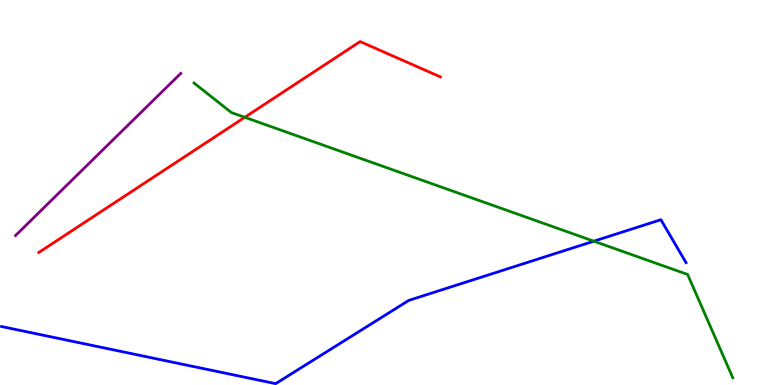[{'lines': ['blue', 'red'], 'intersections': []}, {'lines': ['green', 'red'], 'intersections': [{'x': 3.16, 'y': 6.95}]}, {'lines': ['purple', 'red'], 'intersections': []}, {'lines': ['blue', 'green'], 'intersections': [{'x': 7.66, 'y': 3.74}]}, {'lines': ['blue', 'purple'], 'intersections': []}, {'lines': ['green', 'purple'], 'intersections': []}]